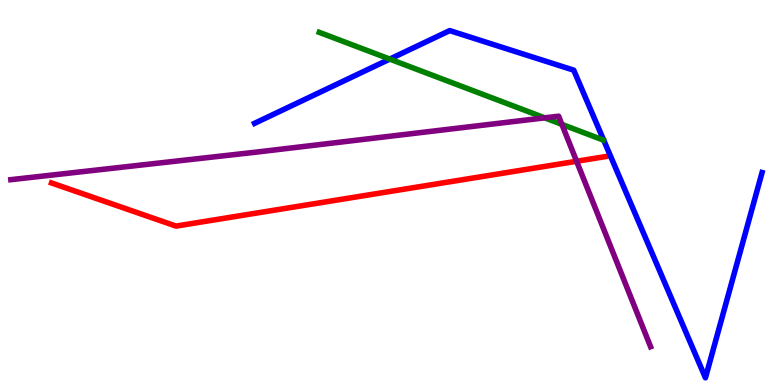[{'lines': ['blue', 'red'], 'intersections': []}, {'lines': ['green', 'red'], 'intersections': []}, {'lines': ['purple', 'red'], 'intersections': [{'x': 7.44, 'y': 5.81}]}, {'lines': ['blue', 'green'], 'intersections': [{'x': 5.03, 'y': 8.47}]}, {'lines': ['blue', 'purple'], 'intersections': []}, {'lines': ['green', 'purple'], 'intersections': [{'x': 7.03, 'y': 6.94}, {'x': 7.25, 'y': 6.77}]}]